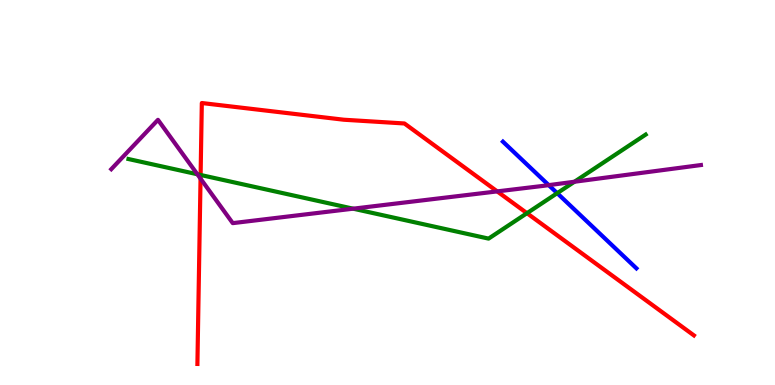[{'lines': ['blue', 'red'], 'intersections': []}, {'lines': ['green', 'red'], 'intersections': [{'x': 2.59, 'y': 5.46}, {'x': 6.8, 'y': 4.46}]}, {'lines': ['purple', 'red'], 'intersections': [{'x': 2.59, 'y': 5.36}, {'x': 6.42, 'y': 5.03}]}, {'lines': ['blue', 'green'], 'intersections': [{'x': 7.19, 'y': 4.98}]}, {'lines': ['blue', 'purple'], 'intersections': [{'x': 7.08, 'y': 5.19}]}, {'lines': ['green', 'purple'], 'intersections': [{'x': 2.55, 'y': 5.47}, {'x': 4.56, 'y': 4.58}, {'x': 7.41, 'y': 5.28}]}]